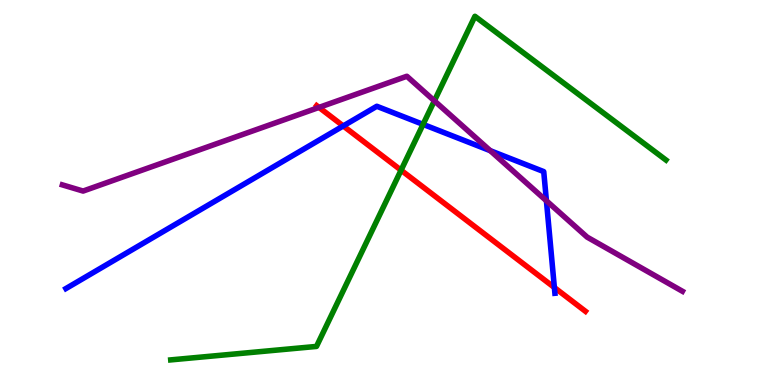[{'lines': ['blue', 'red'], 'intersections': [{'x': 4.43, 'y': 6.73}, {'x': 7.15, 'y': 2.53}]}, {'lines': ['green', 'red'], 'intersections': [{'x': 5.18, 'y': 5.58}]}, {'lines': ['purple', 'red'], 'intersections': [{'x': 4.12, 'y': 7.21}]}, {'lines': ['blue', 'green'], 'intersections': [{'x': 5.46, 'y': 6.77}]}, {'lines': ['blue', 'purple'], 'intersections': [{'x': 6.33, 'y': 6.09}, {'x': 7.05, 'y': 4.78}]}, {'lines': ['green', 'purple'], 'intersections': [{'x': 5.6, 'y': 7.38}]}]